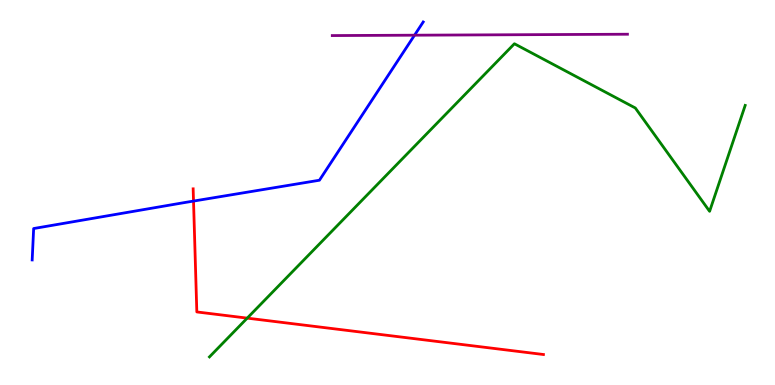[{'lines': ['blue', 'red'], 'intersections': [{'x': 2.5, 'y': 4.78}]}, {'lines': ['green', 'red'], 'intersections': [{'x': 3.19, 'y': 1.74}]}, {'lines': ['purple', 'red'], 'intersections': []}, {'lines': ['blue', 'green'], 'intersections': []}, {'lines': ['blue', 'purple'], 'intersections': [{'x': 5.35, 'y': 9.09}]}, {'lines': ['green', 'purple'], 'intersections': []}]